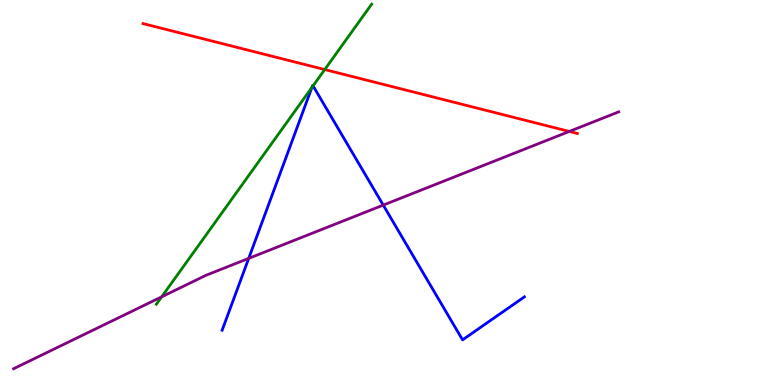[{'lines': ['blue', 'red'], 'intersections': []}, {'lines': ['green', 'red'], 'intersections': [{'x': 4.19, 'y': 8.19}]}, {'lines': ['purple', 'red'], 'intersections': [{'x': 7.35, 'y': 6.59}]}, {'lines': ['blue', 'green'], 'intersections': [{'x': 4.02, 'y': 7.73}, {'x': 4.04, 'y': 7.77}]}, {'lines': ['blue', 'purple'], 'intersections': [{'x': 3.21, 'y': 3.29}, {'x': 4.95, 'y': 4.67}]}, {'lines': ['green', 'purple'], 'intersections': [{'x': 2.09, 'y': 2.29}]}]